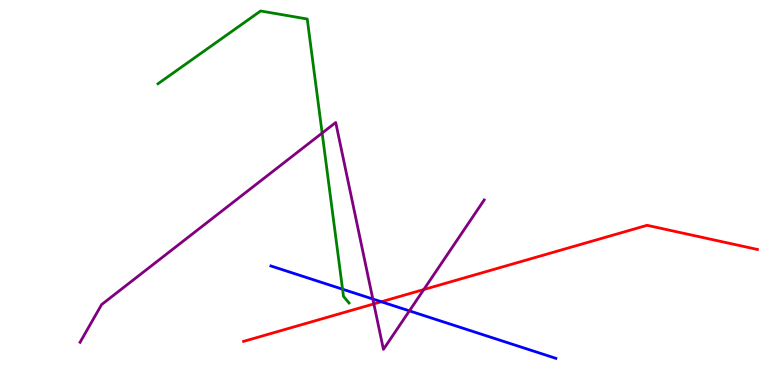[{'lines': ['blue', 'red'], 'intersections': [{'x': 4.92, 'y': 2.16}]}, {'lines': ['green', 'red'], 'intersections': []}, {'lines': ['purple', 'red'], 'intersections': [{'x': 4.82, 'y': 2.11}, {'x': 5.47, 'y': 2.48}]}, {'lines': ['blue', 'green'], 'intersections': [{'x': 4.42, 'y': 2.49}]}, {'lines': ['blue', 'purple'], 'intersections': [{'x': 4.81, 'y': 2.23}, {'x': 5.28, 'y': 1.93}]}, {'lines': ['green', 'purple'], 'intersections': [{'x': 4.16, 'y': 6.54}]}]